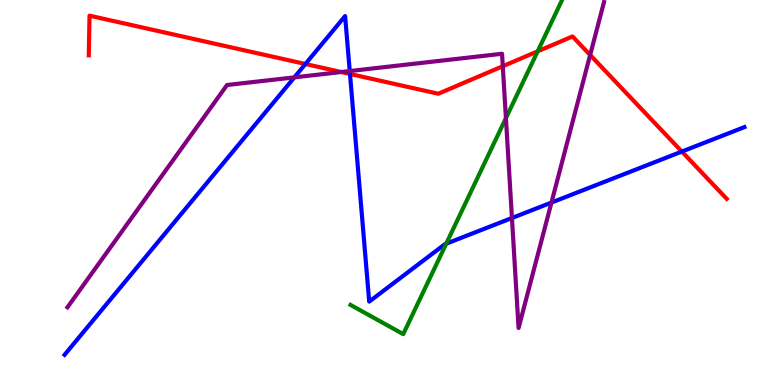[{'lines': ['blue', 'red'], 'intersections': [{'x': 3.94, 'y': 8.34}, {'x': 4.52, 'y': 8.08}, {'x': 8.8, 'y': 6.06}]}, {'lines': ['green', 'red'], 'intersections': [{'x': 6.94, 'y': 8.67}]}, {'lines': ['purple', 'red'], 'intersections': [{'x': 4.4, 'y': 8.13}, {'x': 6.49, 'y': 8.28}, {'x': 7.61, 'y': 8.57}]}, {'lines': ['blue', 'green'], 'intersections': [{'x': 5.76, 'y': 3.67}]}, {'lines': ['blue', 'purple'], 'intersections': [{'x': 3.8, 'y': 7.99}, {'x': 4.51, 'y': 8.15}, {'x': 6.61, 'y': 4.34}, {'x': 7.12, 'y': 4.74}]}, {'lines': ['green', 'purple'], 'intersections': [{'x': 6.53, 'y': 6.93}]}]